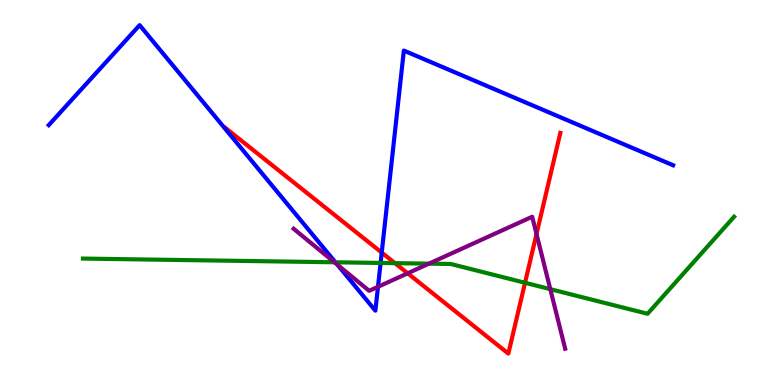[{'lines': ['blue', 'red'], 'intersections': [{'x': 4.93, 'y': 3.44}]}, {'lines': ['green', 'red'], 'intersections': [{'x': 5.1, 'y': 3.16}, {'x': 6.77, 'y': 2.66}]}, {'lines': ['purple', 'red'], 'intersections': [{'x': 5.26, 'y': 2.9}, {'x': 6.92, 'y': 3.92}]}, {'lines': ['blue', 'green'], 'intersections': [{'x': 4.33, 'y': 3.19}, {'x': 4.91, 'y': 3.17}]}, {'lines': ['blue', 'purple'], 'intersections': [{'x': 4.35, 'y': 3.12}, {'x': 4.88, 'y': 2.55}]}, {'lines': ['green', 'purple'], 'intersections': [{'x': 4.32, 'y': 3.19}, {'x': 5.53, 'y': 3.15}, {'x': 7.1, 'y': 2.49}]}]